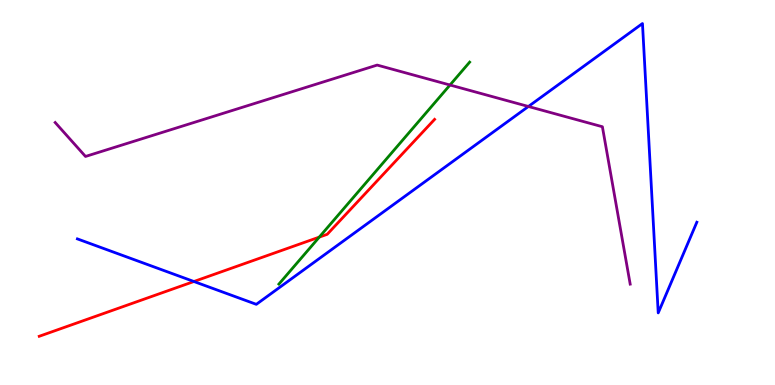[{'lines': ['blue', 'red'], 'intersections': [{'x': 2.5, 'y': 2.69}]}, {'lines': ['green', 'red'], 'intersections': [{'x': 4.12, 'y': 3.84}]}, {'lines': ['purple', 'red'], 'intersections': []}, {'lines': ['blue', 'green'], 'intersections': []}, {'lines': ['blue', 'purple'], 'intersections': [{'x': 6.82, 'y': 7.23}]}, {'lines': ['green', 'purple'], 'intersections': [{'x': 5.81, 'y': 7.79}]}]